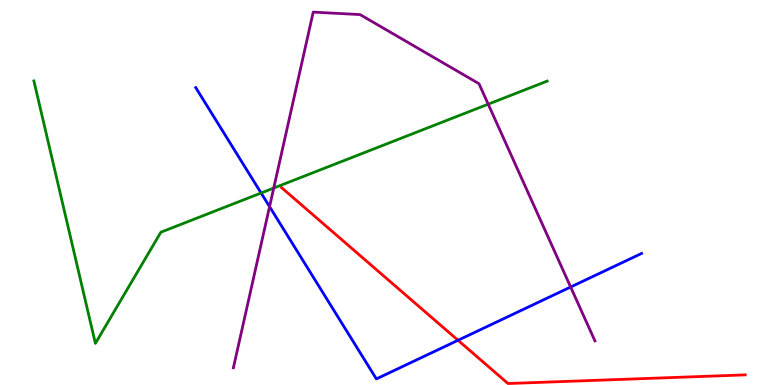[{'lines': ['blue', 'red'], 'intersections': [{'x': 5.91, 'y': 1.16}]}, {'lines': ['green', 'red'], 'intersections': []}, {'lines': ['purple', 'red'], 'intersections': []}, {'lines': ['blue', 'green'], 'intersections': [{'x': 3.37, 'y': 4.99}]}, {'lines': ['blue', 'purple'], 'intersections': [{'x': 3.48, 'y': 4.63}, {'x': 7.36, 'y': 2.55}]}, {'lines': ['green', 'purple'], 'intersections': [{'x': 3.53, 'y': 5.12}, {'x': 6.3, 'y': 7.29}]}]